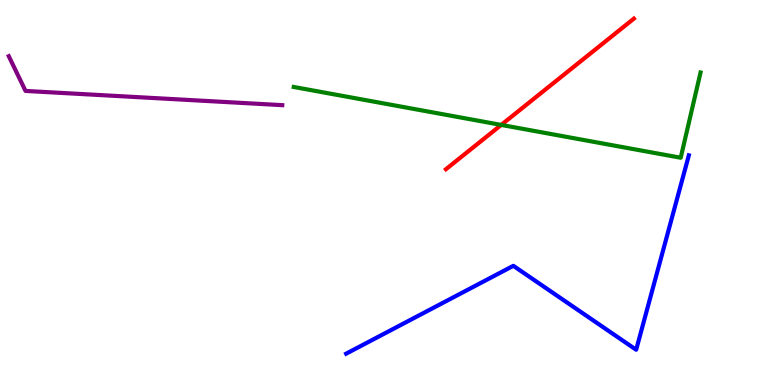[{'lines': ['blue', 'red'], 'intersections': []}, {'lines': ['green', 'red'], 'intersections': [{'x': 6.47, 'y': 6.76}]}, {'lines': ['purple', 'red'], 'intersections': []}, {'lines': ['blue', 'green'], 'intersections': []}, {'lines': ['blue', 'purple'], 'intersections': []}, {'lines': ['green', 'purple'], 'intersections': []}]